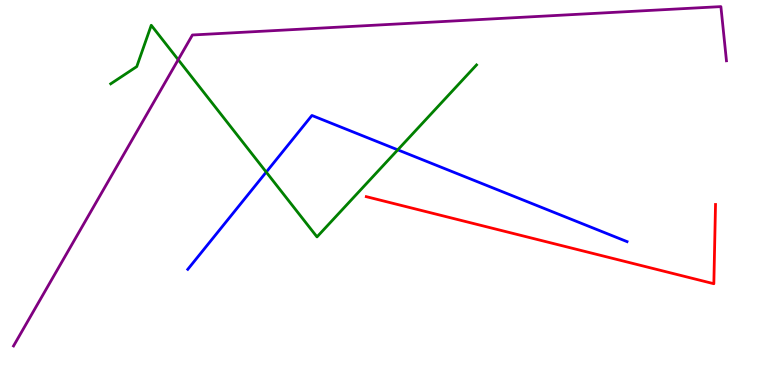[{'lines': ['blue', 'red'], 'intersections': []}, {'lines': ['green', 'red'], 'intersections': []}, {'lines': ['purple', 'red'], 'intersections': []}, {'lines': ['blue', 'green'], 'intersections': [{'x': 3.44, 'y': 5.53}, {'x': 5.13, 'y': 6.11}]}, {'lines': ['blue', 'purple'], 'intersections': []}, {'lines': ['green', 'purple'], 'intersections': [{'x': 2.3, 'y': 8.45}]}]